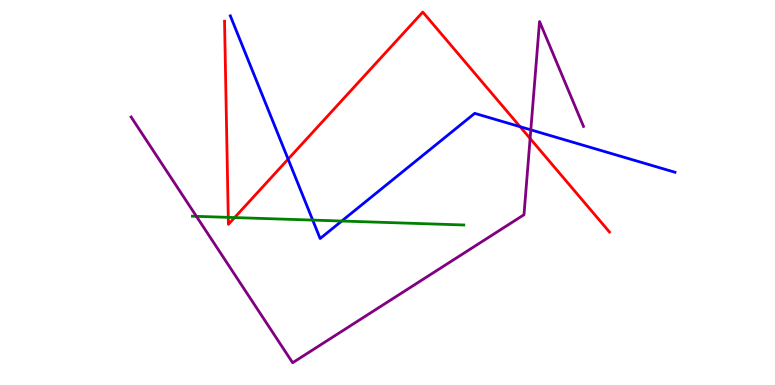[{'lines': ['blue', 'red'], 'intersections': [{'x': 3.72, 'y': 5.87}, {'x': 6.71, 'y': 6.71}]}, {'lines': ['green', 'red'], 'intersections': [{'x': 2.95, 'y': 4.35}, {'x': 3.03, 'y': 4.35}]}, {'lines': ['purple', 'red'], 'intersections': [{'x': 6.84, 'y': 6.4}]}, {'lines': ['blue', 'green'], 'intersections': [{'x': 4.03, 'y': 4.28}, {'x': 4.41, 'y': 4.26}]}, {'lines': ['blue', 'purple'], 'intersections': [{'x': 6.85, 'y': 6.63}]}, {'lines': ['green', 'purple'], 'intersections': [{'x': 2.53, 'y': 4.38}]}]